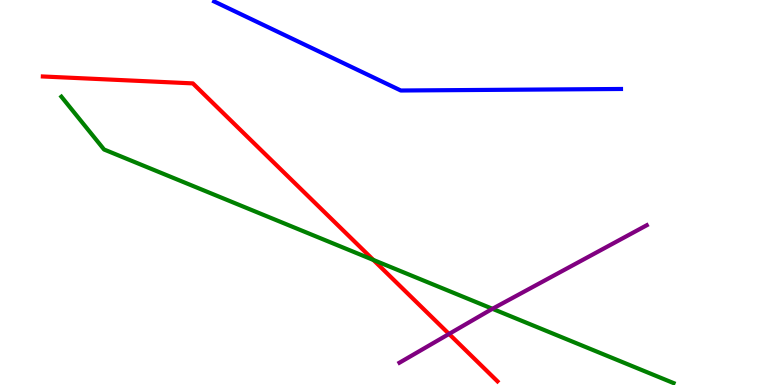[{'lines': ['blue', 'red'], 'intersections': []}, {'lines': ['green', 'red'], 'intersections': [{'x': 4.82, 'y': 3.25}]}, {'lines': ['purple', 'red'], 'intersections': [{'x': 5.79, 'y': 1.33}]}, {'lines': ['blue', 'green'], 'intersections': []}, {'lines': ['blue', 'purple'], 'intersections': []}, {'lines': ['green', 'purple'], 'intersections': [{'x': 6.35, 'y': 1.98}]}]